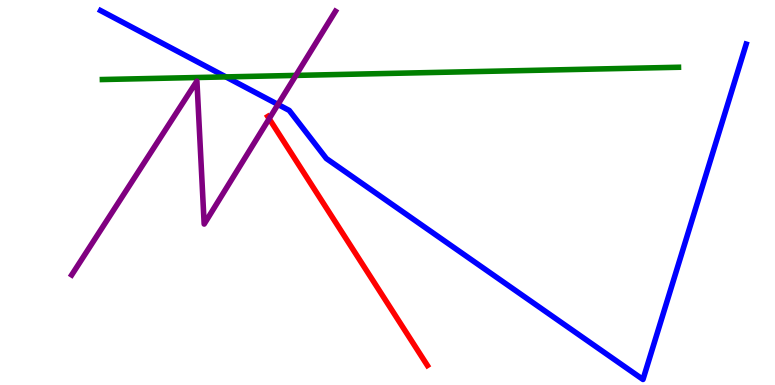[{'lines': ['blue', 'red'], 'intersections': []}, {'lines': ['green', 'red'], 'intersections': []}, {'lines': ['purple', 'red'], 'intersections': [{'x': 3.47, 'y': 6.92}]}, {'lines': ['blue', 'green'], 'intersections': [{'x': 2.91, 'y': 8.0}]}, {'lines': ['blue', 'purple'], 'intersections': [{'x': 3.59, 'y': 7.29}]}, {'lines': ['green', 'purple'], 'intersections': [{'x': 3.82, 'y': 8.04}]}]